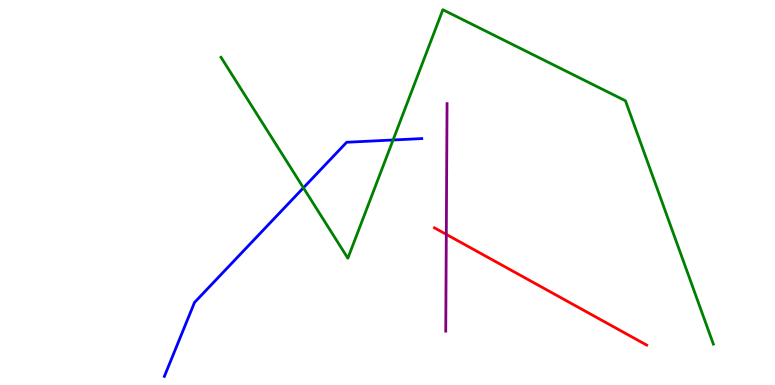[{'lines': ['blue', 'red'], 'intersections': []}, {'lines': ['green', 'red'], 'intersections': []}, {'lines': ['purple', 'red'], 'intersections': [{'x': 5.76, 'y': 3.91}]}, {'lines': ['blue', 'green'], 'intersections': [{'x': 3.92, 'y': 5.12}, {'x': 5.07, 'y': 6.36}]}, {'lines': ['blue', 'purple'], 'intersections': []}, {'lines': ['green', 'purple'], 'intersections': []}]